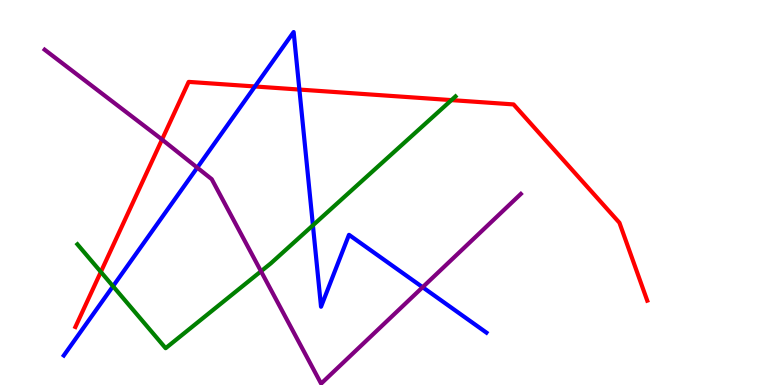[{'lines': ['blue', 'red'], 'intersections': [{'x': 3.29, 'y': 7.75}, {'x': 3.86, 'y': 7.67}]}, {'lines': ['green', 'red'], 'intersections': [{'x': 1.3, 'y': 2.94}, {'x': 5.82, 'y': 7.4}]}, {'lines': ['purple', 'red'], 'intersections': [{'x': 2.09, 'y': 6.38}]}, {'lines': ['blue', 'green'], 'intersections': [{'x': 1.46, 'y': 2.57}, {'x': 4.04, 'y': 4.15}]}, {'lines': ['blue', 'purple'], 'intersections': [{'x': 2.55, 'y': 5.65}, {'x': 5.45, 'y': 2.54}]}, {'lines': ['green', 'purple'], 'intersections': [{'x': 3.37, 'y': 2.95}]}]